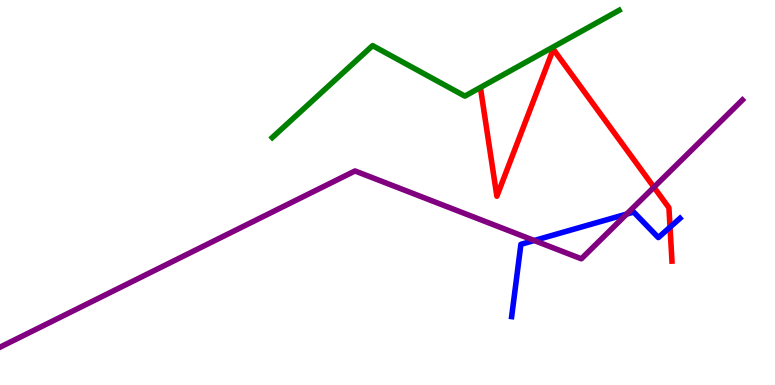[{'lines': ['blue', 'red'], 'intersections': [{'x': 8.65, 'y': 4.1}]}, {'lines': ['green', 'red'], 'intersections': []}, {'lines': ['purple', 'red'], 'intersections': [{'x': 8.44, 'y': 5.14}]}, {'lines': ['blue', 'green'], 'intersections': []}, {'lines': ['blue', 'purple'], 'intersections': [{'x': 6.89, 'y': 3.75}, {'x': 8.09, 'y': 4.44}]}, {'lines': ['green', 'purple'], 'intersections': []}]